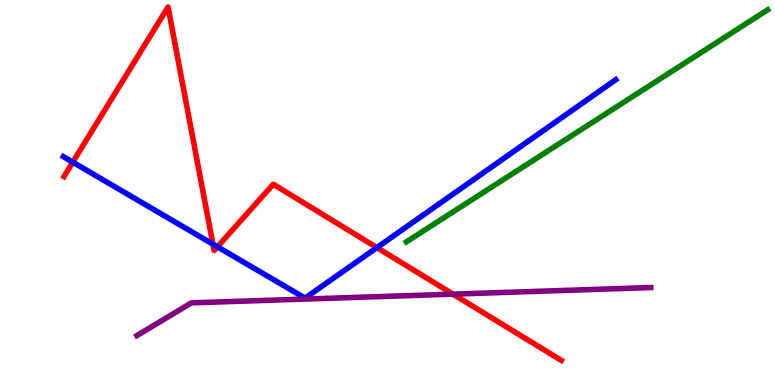[{'lines': ['blue', 'red'], 'intersections': [{'x': 0.939, 'y': 5.79}, {'x': 2.75, 'y': 3.66}, {'x': 2.81, 'y': 3.59}, {'x': 4.86, 'y': 3.57}]}, {'lines': ['green', 'red'], 'intersections': []}, {'lines': ['purple', 'red'], 'intersections': [{'x': 5.84, 'y': 2.36}]}, {'lines': ['blue', 'green'], 'intersections': []}, {'lines': ['blue', 'purple'], 'intersections': []}, {'lines': ['green', 'purple'], 'intersections': []}]